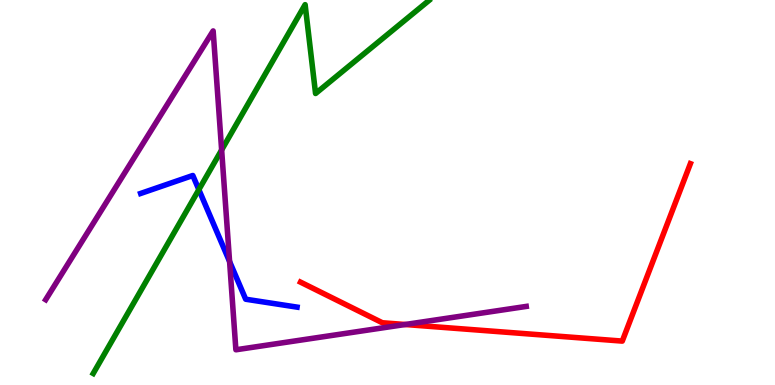[{'lines': ['blue', 'red'], 'intersections': []}, {'lines': ['green', 'red'], 'intersections': []}, {'lines': ['purple', 'red'], 'intersections': [{'x': 5.23, 'y': 1.57}]}, {'lines': ['blue', 'green'], 'intersections': [{'x': 2.57, 'y': 5.07}]}, {'lines': ['blue', 'purple'], 'intersections': [{'x': 2.96, 'y': 3.21}]}, {'lines': ['green', 'purple'], 'intersections': [{'x': 2.86, 'y': 6.1}]}]